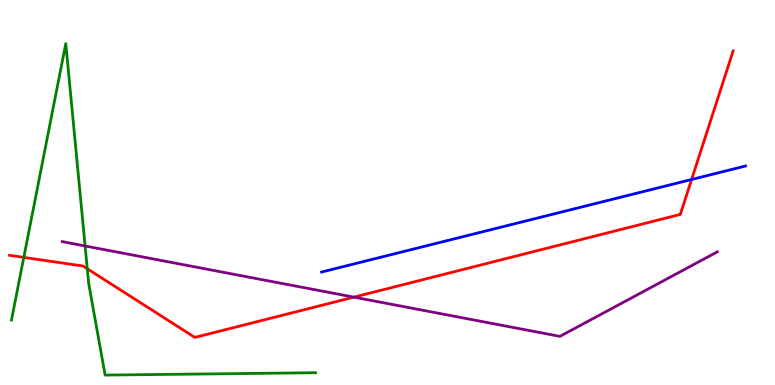[{'lines': ['blue', 'red'], 'intersections': [{'x': 8.92, 'y': 5.34}]}, {'lines': ['green', 'red'], 'intersections': [{'x': 0.307, 'y': 3.31}, {'x': 1.13, 'y': 3.02}]}, {'lines': ['purple', 'red'], 'intersections': [{'x': 4.57, 'y': 2.28}]}, {'lines': ['blue', 'green'], 'intersections': []}, {'lines': ['blue', 'purple'], 'intersections': []}, {'lines': ['green', 'purple'], 'intersections': [{'x': 1.1, 'y': 3.61}]}]